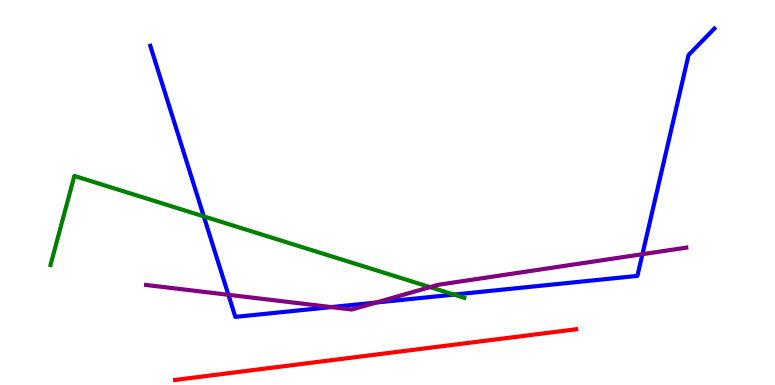[{'lines': ['blue', 'red'], 'intersections': []}, {'lines': ['green', 'red'], 'intersections': []}, {'lines': ['purple', 'red'], 'intersections': []}, {'lines': ['blue', 'green'], 'intersections': [{'x': 2.63, 'y': 4.38}, {'x': 5.86, 'y': 2.35}]}, {'lines': ['blue', 'purple'], 'intersections': [{'x': 2.95, 'y': 2.34}, {'x': 4.28, 'y': 2.02}, {'x': 4.85, 'y': 2.14}, {'x': 8.29, 'y': 3.4}]}, {'lines': ['green', 'purple'], 'intersections': [{'x': 5.55, 'y': 2.54}]}]